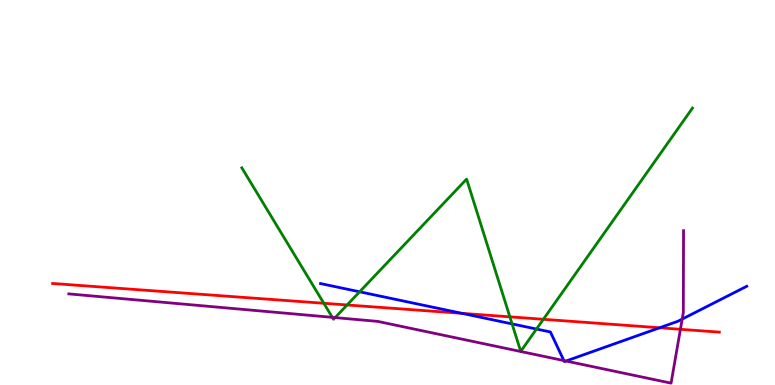[{'lines': ['blue', 'red'], 'intersections': [{'x': 5.96, 'y': 1.86}, {'x': 8.51, 'y': 1.49}]}, {'lines': ['green', 'red'], 'intersections': [{'x': 4.18, 'y': 2.12}, {'x': 4.48, 'y': 2.08}, {'x': 6.58, 'y': 1.77}, {'x': 7.01, 'y': 1.71}]}, {'lines': ['purple', 'red'], 'intersections': [{'x': 8.78, 'y': 1.45}]}, {'lines': ['blue', 'green'], 'intersections': [{'x': 4.64, 'y': 2.42}, {'x': 6.61, 'y': 1.59}, {'x': 6.92, 'y': 1.45}]}, {'lines': ['blue', 'purple'], 'intersections': [{'x': 7.28, 'y': 0.634}, {'x': 7.3, 'y': 0.623}, {'x': 8.8, 'y': 1.71}]}, {'lines': ['green', 'purple'], 'intersections': [{'x': 4.29, 'y': 1.76}, {'x': 4.32, 'y': 1.75}]}]